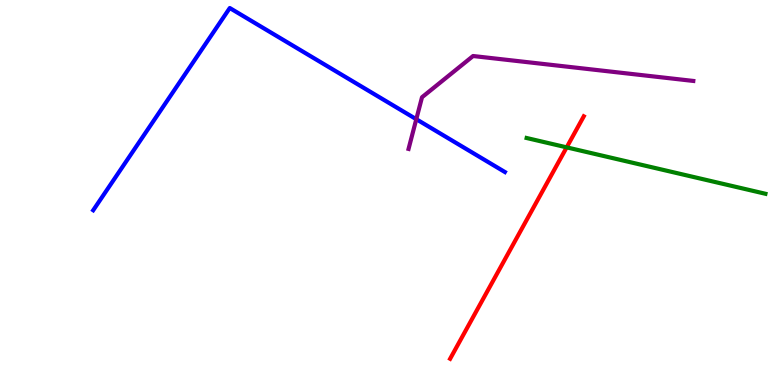[{'lines': ['blue', 'red'], 'intersections': []}, {'lines': ['green', 'red'], 'intersections': [{'x': 7.31, 'y': 6.17}]}, {'lines': ['purple', 'red'], 'intersections': []}, {'lines': ['blue', 'green'], 'intersections': []}, {'lines': ['blue', 'purple'], 'intersections': [{'x': 5.37, 'y': 6.9}]}, {'lines': ['green', 'purple'], 'intersections': []}]